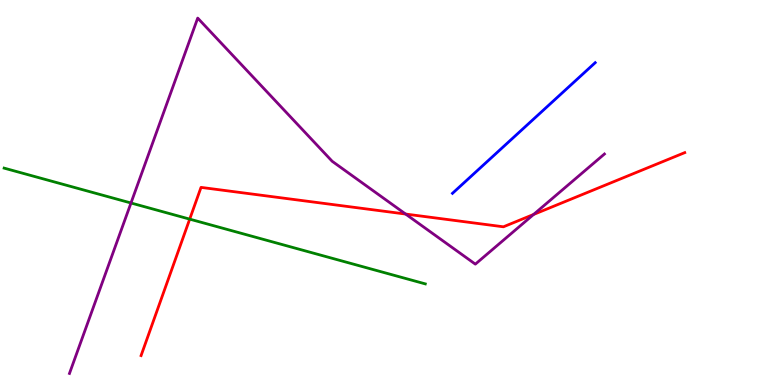[{'lines': ['blue', 'red'], 'intersections': []}, {'lines': ['green', 'red'], 'intersections': [{'x': 2.45, 'y': 4.31}]}, {'lines': ['purple', 'red'], 'intersections': [{'x': 5.23, 'y': 4.44}, {'x': 6.88, 'y': 4.43}]}, {'lines': ['blue', 'green'], 'intersections': []}, {'lines': ['blue', 'purple'], 'intersections': []}, {'lines': ['green', 'purple'], 'intersections': [{'x': 1.69, 'y': 4.73}]}]